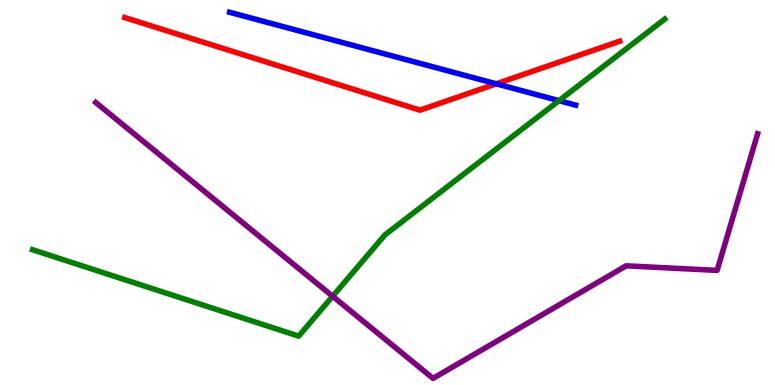[{'lines': ['blue', 'red'], 'intersections': [{'x': 6.4, 'y': 7.82}]}, {'lines': ['green', 'red'], 'intersections': []}, {'lines': ['purple', 'red'], 'intersections': []}, {'lines': ['blue', 'green'], 'intersections': [{'x': 7.21, 'y': 7.39}]}, {'lines': ['blue', 'purple'], 'intersections': []}, {'lines': ['green', 'purple'], 'intersections': [{'x': 4.29, 'y': 2.3}]}]